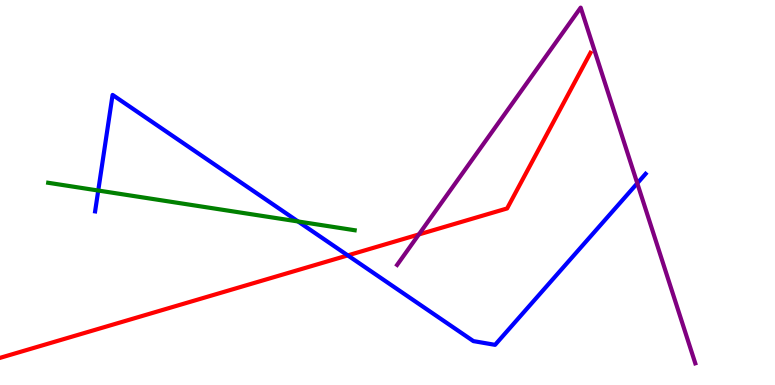[{'lines': ['blue', 'red'], 'intersections': [{'x': 4.49, 'y': 3.37}]}, {'lines': ['green', 'red'], 'intersections': []}, {'lines': ['purple', 'red'], 'intersections': [{'x': 5.4, 'y': 3.91}]}, {'lines': ['blue', 'green'], 'intersections': [{'x': 1.27, 'y': 5.05}, {'x': 3.85, 'y': 4.25}]}, {'lines': ['blue', 'purple'], 'intersections': [{'x': 8.22, 'y': 5.24}]}, {'lines': ['green', 'purple'], 'intersections': []}]